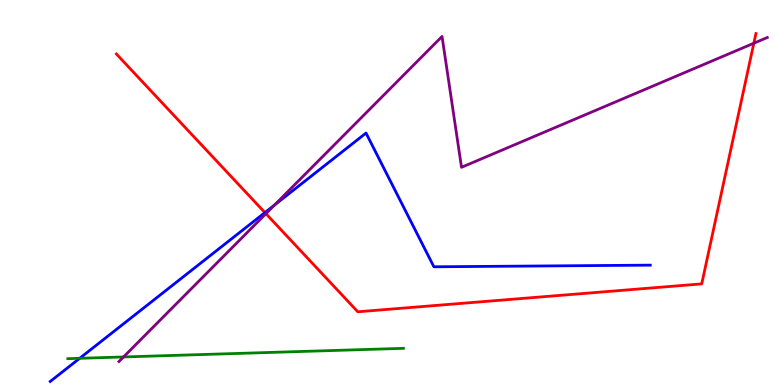[{'lines': ['blue', 'red'], 'intersections': [{'x': 3.42, 'y': 4.48}]}, {'lines': ['green', 'red'], 'intersections': []}, {'lines': ['purple', 'red'], 'intersections': [{'x': 3.43, 'y': 4.45}, {'x': 9.73, 'y': 8.88}]}, {'lines': ['blue', 'green'], 'intersections': [{'x': 1.03, 'y': 0.693}]}, {'lines': ['blue', 'purple'], 'intersections': [{'x': 3.54, 'y': 4.67}]}, {'lines': ['green', 'purple'], 'intersections': [{'x': 1.59, 'y': 0.728}]}]